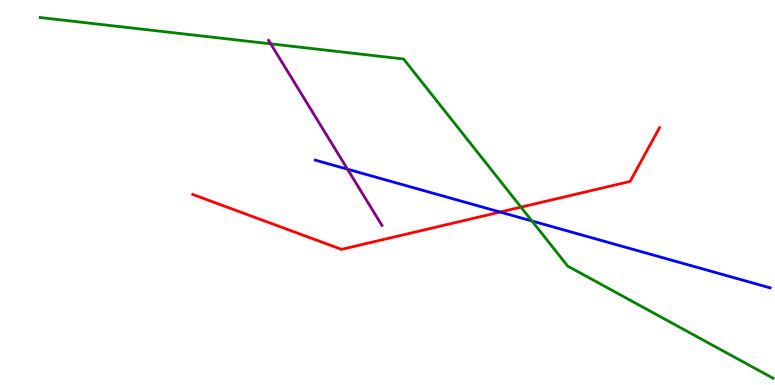[{'lines': ['blue', 'red'], 'intersections': [{'x': 6.45, 'y': 4.49}]}, {'lines': ['green', 'red'], 'intersections': [{'x': 6.72, 'y': 4.62}]}, {'lines': ['purple', 'red'], 'intersections': []}, {'lines': ['blue', 'green'], 'intersections': [{'x': 6.86, 'y': 4.26}]}, {'lines': ['blue', 'purple'], 'intersections': [{'x': 4.48, 'y': 5.61}]}, {'lines': ['green', 'purple'], 'intersections': [{'x': 3.49, 'y': 8.86}]}]